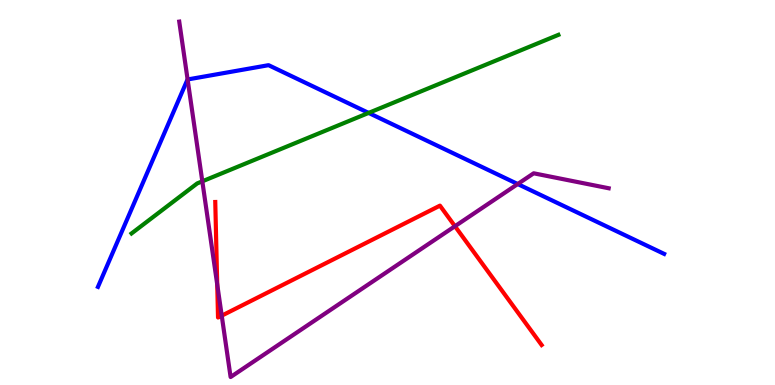[{'lines': ['blue', 'red'], 'intersections': []}, {'lines': ['green', 'red'], 'intersections': []}, {'lines': ['purple', 'red'], 'intersections': [{'x': 2.8, 'y': 2.61}, {'x': 2.86, 'y': 1.8}, {'x': 5.87, 'y': 4.12}]}, {'lines': ['blue', 'green'], 'intersections': [{'x': 4.76, 'y': 7.07}]}, {'lines': ['blue', 'purple'], 'intersections': [{'x': 2.42, 'y': 7.94}, {'x': 6.68, 'y': 5.22}]}, {'lines': ['green', 'purple'], 'intersections': [{'x': 2.61, 'y': 5.29}]}]